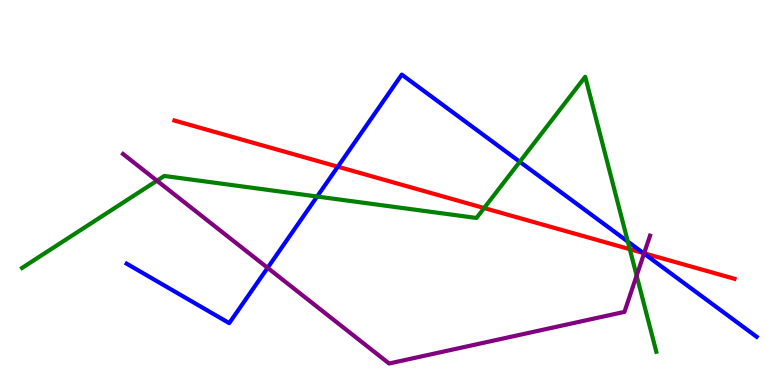[{'lines': ['blue', 'red'], 'intersections': [{'x': 4.36, 'y': 5.67}, {'x': 8.3, 'y': 3.43}]}, {'lines': ['green', 'red'], 'intersections': [{'x': 6.25, 'y': 4.6}, {'x': 8.13, 'y': 3.53}]}, {'lines': ['purple', 'red'], 'intersections': [{'x': 8.31, 'y': 3.42}]}, {'lines': ['blue', 'green'], 'intersections': [{'x': 4.09, 'y': 4.9}, {'x': 6.71, 'y': 5.8}, {'x': 8.1, 'y': 3.72}]}, {'lines': ['blue', 'purple'], 'intersections': [{'x': 3.45, 'y': 3.04}, {'x': 8.31, 'y': 3.41}]}, {'lines': ['green', 'purple'], 'intersections': [{'x': 2.03, 'y': 5.31}, {'x': 8.21, 'y': 2.84}]}]